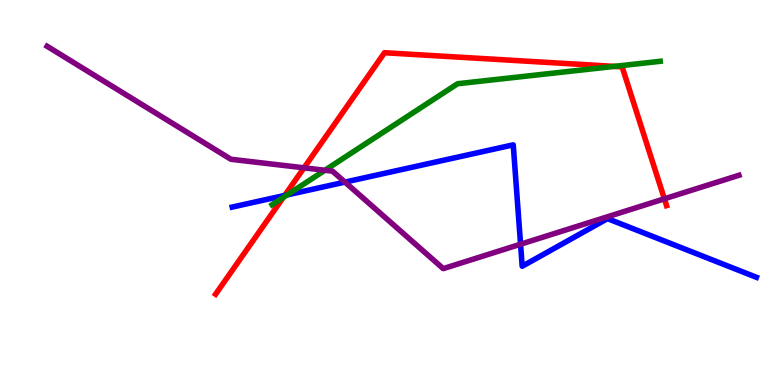[{'lines': ['blue', 'red'], 'intersections': [{'x': 3.67, 'y': 4.92}]}, {'lines': ['green', 'red'], 'intersections': [{'x': 3.66, 'y': 4.87}, {'x': 7.93, 'y': 8.28}]}, {'lines': ['purple', 'red'], 'intersections': [{'x': 3.92, 'y': 5.64}, {'x': 8.57, 'y': 4.84}]}, {'lines': ['blue', 'green'], 'intersections': [{'x': 3.7, 'y': 4.94}]}, {'lines': ['blue', 'purple'], 'intersections': [{'x': 4.45, 'y': 5.27}, {'x': 6.72, 'y': 3.66}]}, {'lines': ['green', 'purple'], 'intersections': [{'x': 4.19, 'y': 5.58}]}]